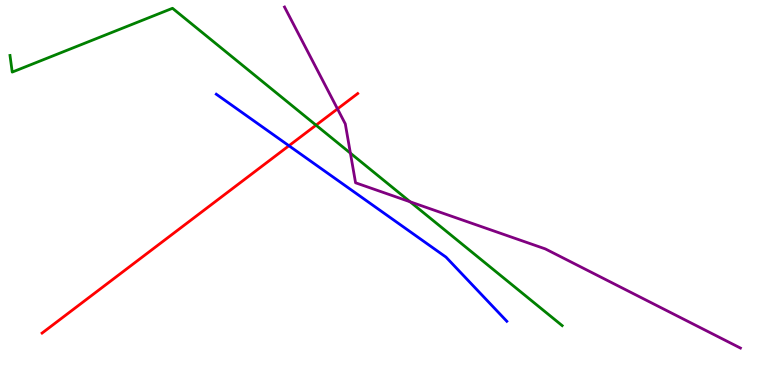[{'lines': ['blue', 'red'], 'intersections': [{'x': 3.73, 'y': 6.21}]}, {'lines': ['green', 'red'], 'intersections': [{'x': 4.08, 'y': 6.75}]}, {'lines': ['purple', 'red'], 'intersections': [{'x': 4.35, 'y': 7.17}]}, {'lines': ['blue', 'green'], 'intersections': []}, {'lines': ['blue', 'purple'], 'intersections': []}, {'lines': ['green', 'purple'], 'intersections': [{'x': 4.52, 'y': 6.02}, {'x': 5.29, 'y': 4.76}]}]